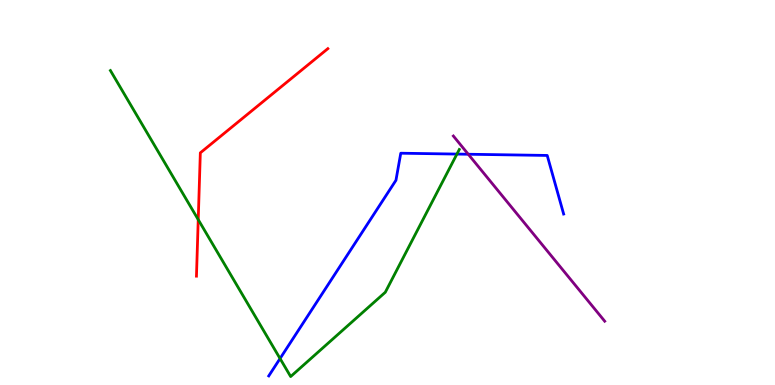[{'lines': ['blue', 'red'], 'intersections': []}, {'lines': ['green', 'red'], 'intersections': [{'x': 2.56, 'y': 4.3}]}, {'lines': ['purple', 'red'], 'intersections': []}, {'lines': ['blue', 'green'], 'intersections': [{'x': 3.61, 'y': 0.687}, {'x': 5.9, 'y': 6.0}]}, {'lines': ['blue', 'purple'], 'intersections': [{'x': 6.04, 'y': 5.99}]}, {'lines': ['green', 'purple'], 'intersections': []}]